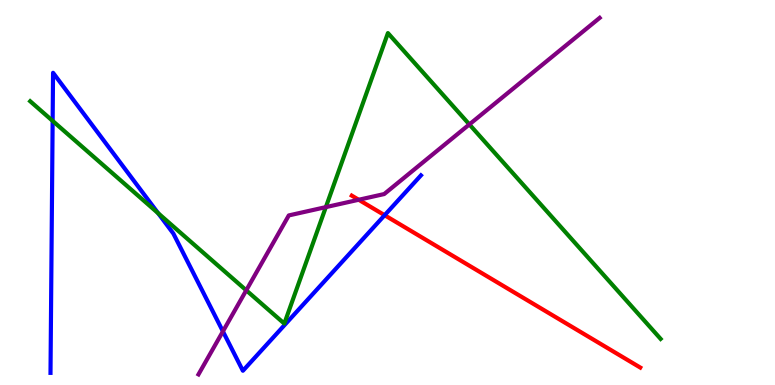[{'lines': ['blue', 'red'], 'intersections': [{'x': 4.96, 'y': 4.41}]}, {'lines': ['green', 'red'], 'intersections': []}, {'lines': ['purple', 'red'], 'intersections': [{'x': 4.63, 'y': 4.81}]}, {'lines': ['blue', 'green'], 'intersections': [{'x': 0.679, 'y': 6.86}, {'x': 2.04, 'y': 4.46}]}, {'lines': ['blue', 'purple'], 'intersections': [{'x': 2.88, 'y': 1.39}]}, {'lines': ['green', 'purple'], 'intersections': [{'x': 3.18, 'y': 2.46}, {'x': 4.2, 'y': 4.62}, {'x': 6.06, 'y': 6.77}]}]